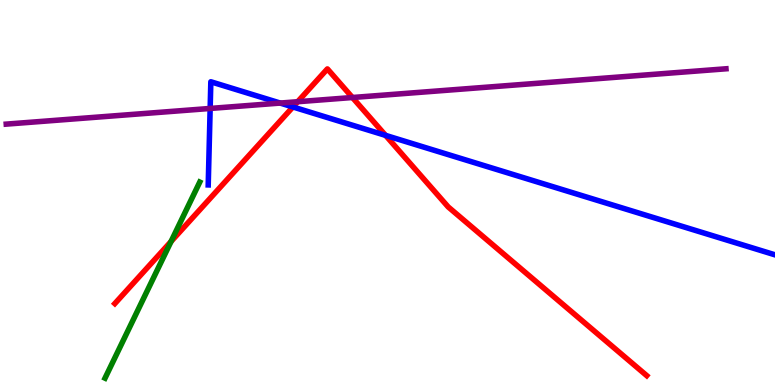[{'lines': ['blue', 'red'], 'intersections': [{'x': 3.78, 'y': 7.22}, {'x': 4.98, 'y': 6.48}]}, {'lines': ['green', 'red'], 'intersections': [{'x': 2.21, 'y': 3.73}]}, {'lines': ['purple', 'red'], 'intersections': [{'x': 3.84, 'y': 7.36}, {'x': 4.55, 'y': 7.47}]}, {'lines': ['blue', 'green'], 'intersections': []}, {'lines': ['blue', 'purple'], 'intersections': [{'x': 2.71, 'y': 7.18}, {'x': 3.62, 'y': 7.32}]}, {'lines': ['green', 'purple'], 'intersections': []}]